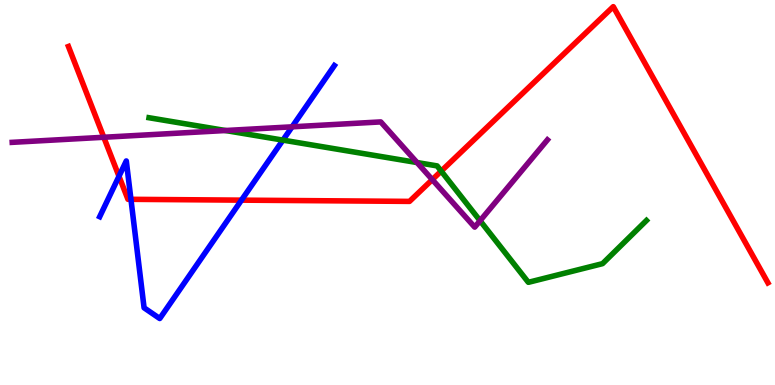[{'lines': ['blue', 'red'], 'intersections': [{'x': 1.54, 'y': 5.42}, {'x': 1.69, 'y': 4.82}, {'x': 3.12, 'y': 4.8}]}, {'lines': ['green', 'red'], 'intersections': [{'x': 5.69, 'y': 5.56}]}, {'lines': ['purple', 'red'], 'intersections': [{'x': 1.34, 'y': 6.43}, {'x': 5.58, 'y': 5.33}]}, {'lines': ['blue', 'green'], 'intersections': [{'x': 3.65, 'y': 6.36}]}, {'lines': ['blue', 'purple'], 'intersections': [{'x': 3.77, 'y': 6.71}]}, {'lines': ['green', 'purple'], 'intersections': [{'x': 2.91, 'y': 6.61}, {'x': 5.38, 'y': 5.78}, {'x': 6.19, 'y': 4.27}]}]